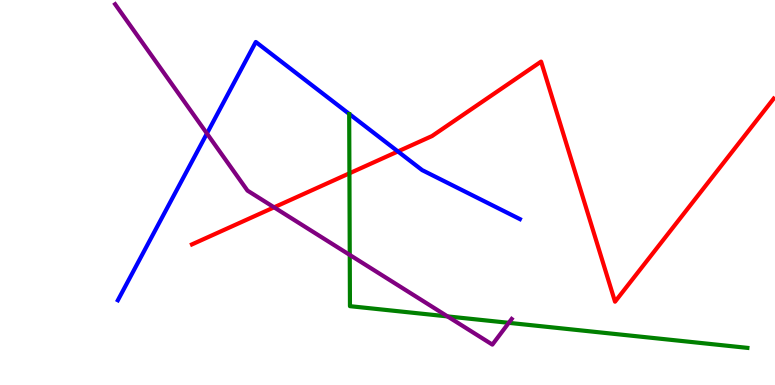[{'lines': ['blue', 'red'], 'intersections': [{'x': 5.13, 'y': 6.07}]}, {'lines': ['green', 'red'], 'intersections': [{'x': 4.51, 'y': 5.5}]}, {'lines': ['purple', 'red'], 'intersections': [{'x': 3.54, 'y': 4.61}]}, {'lines': ['blue', 'green'], 'intersections': []}, {'lines': ['blue', 'purple'], 'intersections': [{'x': 2.67, 'y': 6.53}]}, {'lines': ['green', 'purple'], 'intersections': [{'x': 4.51, 'y': 3.38}, {'x': 5.77, 'y': 1.78}, {'x': 6.56, 'y': 1.61}]}]